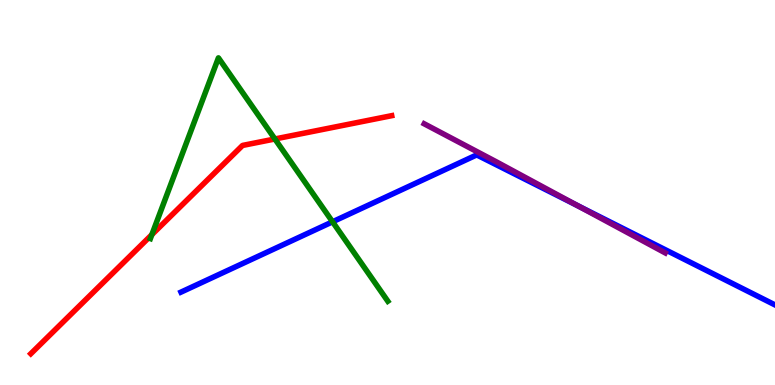[{'lines': ['blue', 'red'], 'intersections': []}, {'lines': ['green', 'red'], 'intersections': [{'x': 1.96, 'y': 3.91}, {'x': 3.55, 'y': 6.39}]}, {'lines': ['purple', 'red'], 'intersections': []}, {'lines': ['blue', 'green'], 'intersections': [{'x': 4.29, 'y': 4.24}]}, {'lines': ['blue', 'purple'], 'intersections': [{'x': 7.45, 'y': 4.66}]}, {'lines': ['green', 'purple'], 'intersections': []}]